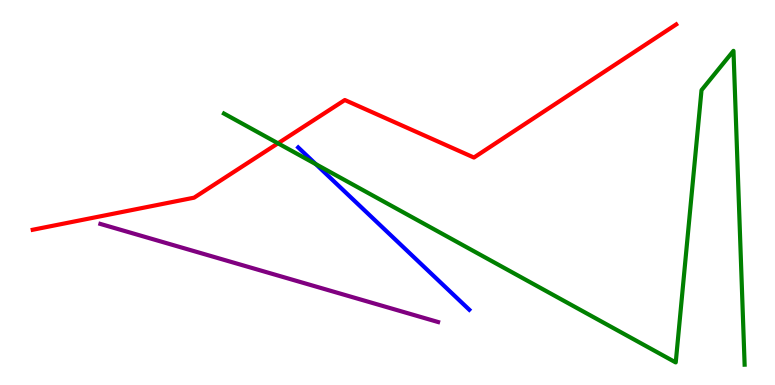[{'lines': ['blue', 'red'], 'intersections': []}, {'lines': ['green', 'red'], 'intersections': [{'x': 3.59, 'y': 6.28}]}, {'lines': ['purple', 'red'], 'intersections': []}, {'lines': ['blue', 'green'], 'intersections': [{'x': 4.08, 'y': 5.74}]}, {'lines': ['blue', 'purple'], 'intersections': []}, {'lines': ['green', 'purple'], 'intersections': []}]